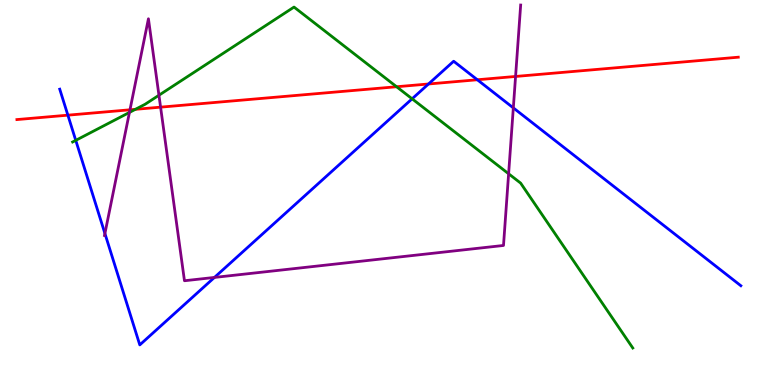[{'lines': ['blue', 'red'], 'intersections': [{'x': 0.876, 'y': 7.01}, {'x': 5.53, 'y': 7.82}, {'x': 6.16, 'y': 7.93}]}, {'lines': ['green', 'red'], 'intersections': [{'x': 1.75, 'y': 7.16}, {'x': 5.12, 'y': 7.75}]}, {'lines': ['purple', 'red'], 'intersections': [{'x': 1.68, 'y': 7.15}, {'x': 2.07, 'y': 7.22}, {'x': 6.65, 'y': 8.01}]}, {'lines': ['blue', 'green'], 'intersections': [{'x': 0.978, 'y': 6.35}, {'x': 5.32, 'y': 7.43}]}, {'lines': ['blue', 'purple'], 'intersections': [{'x': 1.35, 'y': 3.94}, {'x': 2.77, 'y': 2.79}, {'x': 6.62, 'y': 7.2}]}, {'lines': ['green', 'purple'], 'intersections': [{'x': 1.67, 'y': 7.08}, {'x': 2.05, 'y': 7.53}, {'x': 6.56, 'y': 5.49}]}]